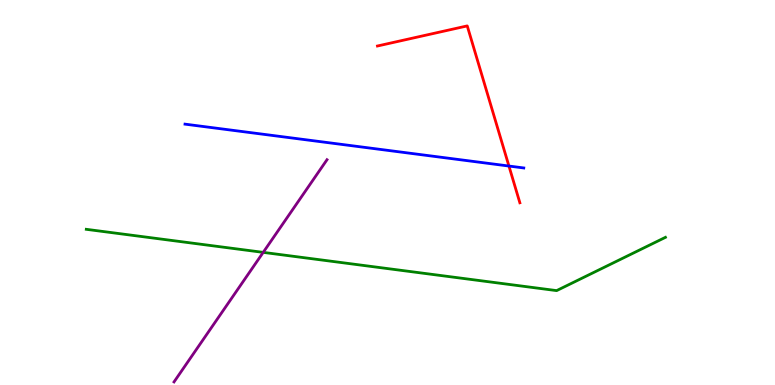[{'lines': ['blue', 'red'], 'intersections': [{'x': 6.57, 'y': 5.69}]}, {'lines': ['green', 'red'], 'intersections': []}, {'lines': ['purple', 'red'], 'intersections': []}, {'lines': ['blue', 'green'], 'intersections': []}, {'lines': ['blue', 'purple'], 'intersections': []}, {'lines': ['green', 'purple'], 'intersections': [{'x': 3.4, 'y': 3.44}]}]